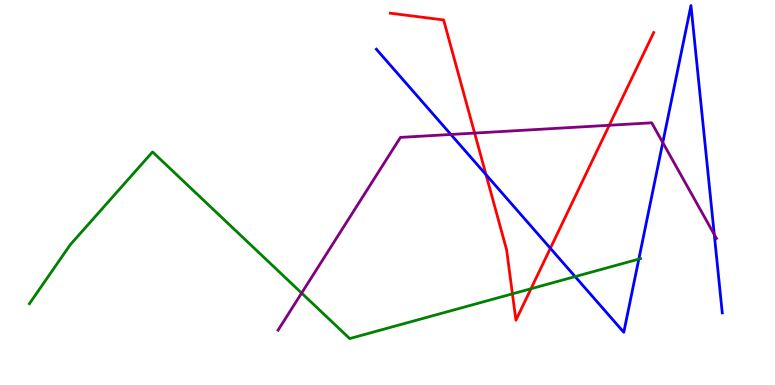[{'lines': ['blue', 'red'], 'intersections': [{'x': 6.27, 'y': 5.46}, {'x': 7.1, 'y': 3.55}]}, {'lines': ['green', 'red'], 'intersections': [{'x': 6.61, 'y': 2.37}, {'x': 6.85, 'y': 2.5}]}, {'lines': ['purple', 'red'], 'intersections': [{'x': 6.12, 'y': 6.54}, {'x': 7.86, 'y': 6.75}]}, {'lines': ['blue', 'green'], 'intersections': [{'x': 7.42, 'y': 2.82}, {'x': 8.24, 'y': 3.27}]}, {'lines': ['blue', 'purple'], 'intersections': [{'x': 5.82, 'y': 6.51}, {'x': 8.55, 'y': 6.3}, {'x': 9.22, 'y': 3.91}]}, {'lines': ['green', 'purple'], 'intersections': [{'x': 3.89, 'y': 2.39}]}]